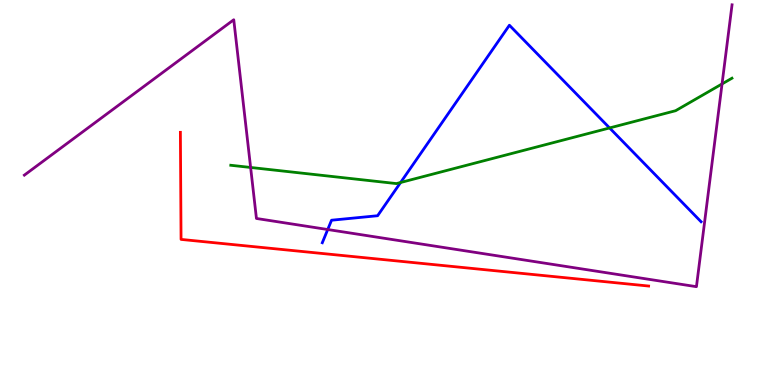[{'lines': ['blue', 'red'], 'intersections': []}, {'lines': ['green', 'red'], 'intersections': []}, {'lines': ['purple', 'red'], 'intersections': []}, {'lines': ['blue', 'green'], 'intersections': [{'x': 5.17, 'y': 5.26}, {'x': 7.87, 'y': 6.68}]}, {'lines': ['blue', 'purple'], 'intersections': [{'x': 4.23, 'y': 4.04}]}, {'lines': ['green', 'purple'], 'intersections': [{'x': 3.23, 'y': 5.65}, {'x': 9.32, 'y': 7.82}]}]